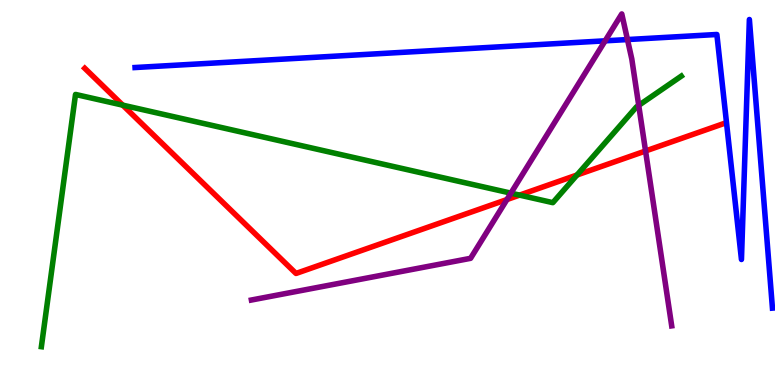[{'lines': ['blue', 'red'], 'intersections': []}, {'lines': ['green', 'red'], 'intersections': [{'x': 1.58, 'y': 7.27}, {'x': 6.7, 'y': 4.93}, {'x': 7.45, 'y': 5.45}]}, {'lines': ['purple', 'red'], 'intersections': [{'x': 6.54, 'y': 4.82}, {'x': 8.33, 'y': 6.08}]}, {'lines': ['blue', 'green'], 'intersections': []}, {'lines': ['blue', 'purple'], 'intersections': [{'x': 7.81, 'y': 8.94}, {'x': 8.1, 'y': 8.97}]}, {'lines': ['green', 'purple'], 'intersections': [{'x': 6.59, 'y': 4.98}, {'x': 8.24, 'y': 7.26}]}]